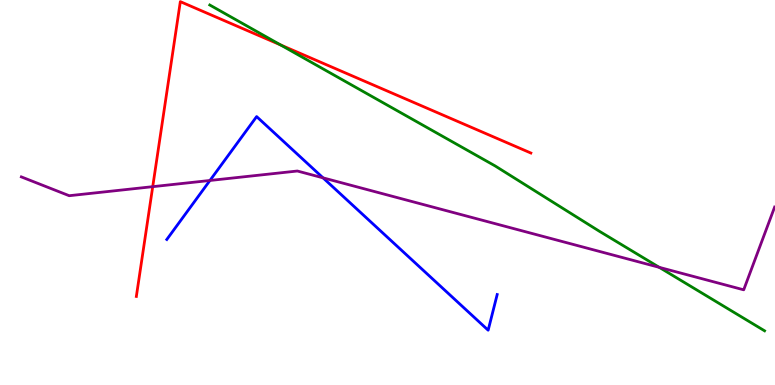[{'lines': ['blue', 'red'], 'intersections': []}, {'lines': ['green', 'red'], 'intersections': [{'x': 3.62, 'y': 8.83}]}, {'lines': ['purple', 'red'], 'intersections': [{'x': 1.97, 'y': 5.15}]}, {'lines': ['blue', 'green'], 'intersections': []}, {'lines': ['blue', 'purple'], 'intersections': [{'x': 2.71, 'y': 5.31}, {'x': 4.17, 'y': 5.38}]}, {'lines': ['green', 'purple'], 'intersections': [{'x': 8.51, 'y': 3.06}]}]